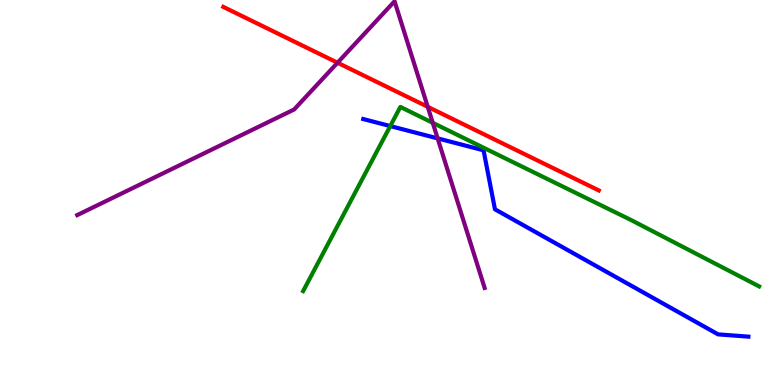[{'lines': ['blue', 'red'], 'intersections': []}, {'lines': ['green', 'red'], 'intersections': []}, {'lines': ['purple', 'red'], 'intersections': [{'x': 4.36, 'y': 8.37}, {'x': 5.52, 'y': 7.23}]}, {'lines': ['blue', 'green'], 'intersections': [{'x': 5.04, 'y': 6.73}]}, {'lines': ['blue', 'purple'], 'intersections': [{'x': 5.65, 'y': 6.41}]}, {'lines': ['green', 'purple'], 'intersections': [{'x': 5.58, 'y': 6.81}]}]